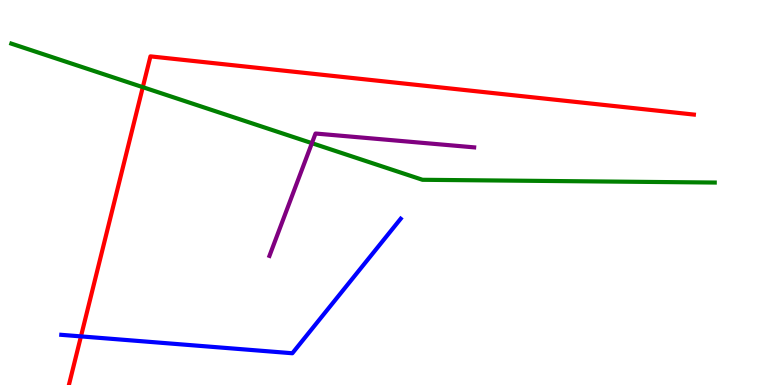[{'lines': ['blue', 'red'], 'intersections': [{'x': 1.04, 'y': 1.26}]}, {'lines': ['green', 'red'], 'intersections': [{'x': 1.84, 'y': 7.74}]}, {'lines': ['purple', 'red'], 'intersections': []}, {'lines': ['blue', 'green'], 'intersections': []}, {'lines': ['blue', 'purple'], 'intersections': []}, {'lines': ['green', 'purple'], 'intersections': [{'x': 4.02, 'y': 6.28}]}]